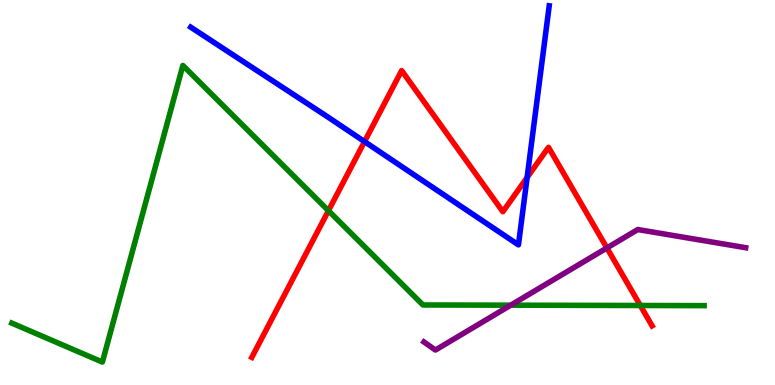[{'lines': ['blue', 'red'], 'intersections': [{'x': 4.7, 'y': 6.32}, {'x': 6.8, 'y': 5.39}]}, {'lines': ['green', 'red'], 'intersections': [{'x': 4.24, 'y': 4.53}, {'x': 8.26, 'y': 2.07}]}, {'lines': ['purple', 'red'], 'intersections': [{'x': 7.83, 'y': 3.56}]}, {'lines': ['blue', 'green'], 'intersections': []}, {'lines': ['blue', 'purple'], 'intersections': []}, {'lines': ['green', 'purple'], 'intersections': [{'x': 6.59, 'y': 2.07}]}]